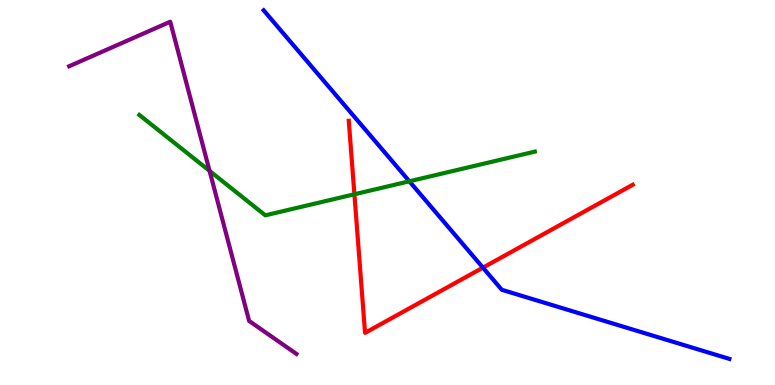[{'lines': ['blue', 'red'], 'intersections': [{'x': 6.23, 'y': 3.05}]}, {'lines': ['green', 'red'], 'intersections': [{'x': 4.57, 'y': 4.95}]}, {'lines': ['purple', 'red'], 'intersections': []}, {'lines': ['blue', 'green'], 'intersections': [{'x': 5.28, 'y': 5.29}]}, {'lines': ['blue', 'purple'], 'intersections': []}, {'lines': ['green', 'purple'], 'intersections': [{'x': 2.7, 'y': 5.56}]}]